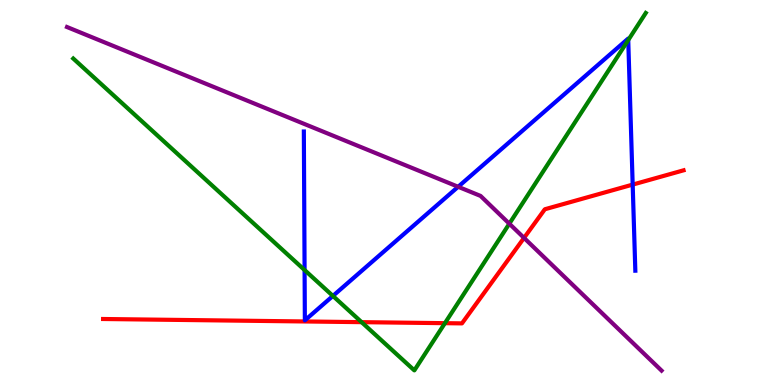[{'lines': ['blue', 'red'], 'intersections': [{'x': 8.16, 'y': 5.21}]}, {'lines': ['green', 'red'], 'intersections': [{'x': 4.67, 'y': 1.63}, {'x': 5.74, 'y': 1.61}]}, {'lines': ['purple', 'red'], 'intersections': [{'x': 6.76, 'y': 3.82}]}, {'lines': ['blue', 'green'], 'intersections': [{'x': 3.93, 'y': 2.99}, {'x': 4.3, 'y': 2.31}, {'x': 8.11, 'y': 8.96}]}, {'lines': ['blue', 'purple'], 'intersections': [{'x': 5.91, 'y': 5.15}]}, {'lines': ['green', 'purple'], 'intersections': [{'x': 6.57, 'y': 4.19}]}]